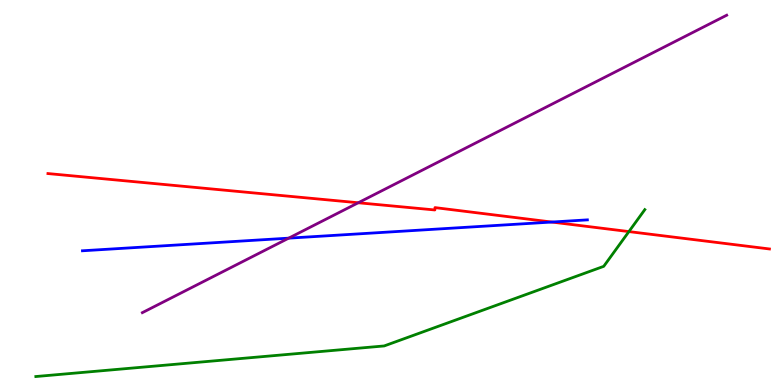[{'lines': ['blue', 'red'], 'intersections': [{'x': 7.12, 'y': 4.23}]}, {'lines': ['green', 'red'], 'intersections': [{'x': 8.11, 'y': 3.98}]}, {'lines': ['purple', 'red'], 'intersections': [{'x': 4.62, 'y': 4.73}]}, {'lines': ['blue', 'green'], 'intersections': []}, {'lines': ['blue', 'purple'], 'intersections': [{'x': 3.73, 'y': 3.81}]}, {'lines': ['green', 'purple'], 'intersections': []}]